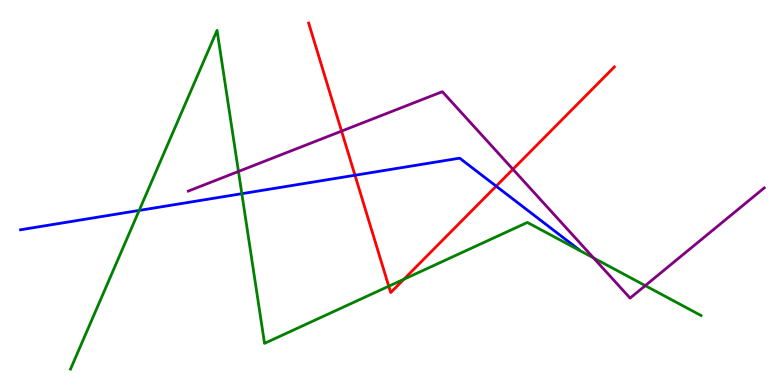[{'lines': ['blue', 'red'], 'intersections': [{'x': 4.58, 'y': 5.45}, {'x': 6.4, 'y': 5.16}]}, {'lines': ['green', 'red'], 'intersections': [{'x': 5.02, 'y': 2.57}, {'x': 5.21, 'y': 2.75}]}, {'lines': ['purple', 'red'], 'intersections': [{'x': 4.41, 'y': 6.59}, {'x': 6.62, 'y': 5.6}]}, {'lines': ['blue', 'green'], 'intersections': [{'x': 1.8, 'y': 4.53}, {'x': 3.12, 'y': 4.97}]}, {'lines': ['blue', 'purple'], 'intersections': []}, {'lines': ['green', 'purple'], 'intersections': [{'x': 3.08, 'y': 5.55}, {'x': 7.66, 'y': 3.3}, {'x': 8.33, 'y': 2.58}]}]